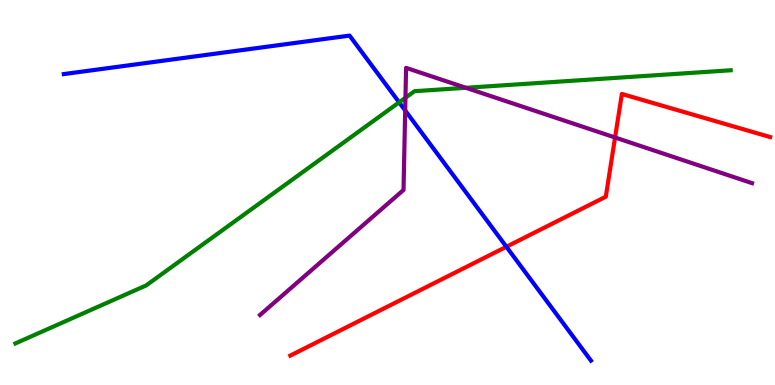[{'lines': ['blue', 'red'], 'intersections': [{'x': 6.53, 'y': 3.59}]}, {'lines': ['green', 'red'], 'intersections': []}, {'lines': ['purple', 'red'], 'intersections': [{'x': 7.94, 'y': 6.43}]}, {'lines': ['blue', 'green'], 'intersections': [{'x': 5.15, 'y': 7.34}]}, {'lines': ['blue', 'purple'], 'intersections': [{'x': 5.23, 'y': 7.13}]}, {'lines': ['green', 'purple'], 'intersections': [{'x': 5.23, 'y': 7.46}, {'x': 6.01, 'y': 7.72}]}]